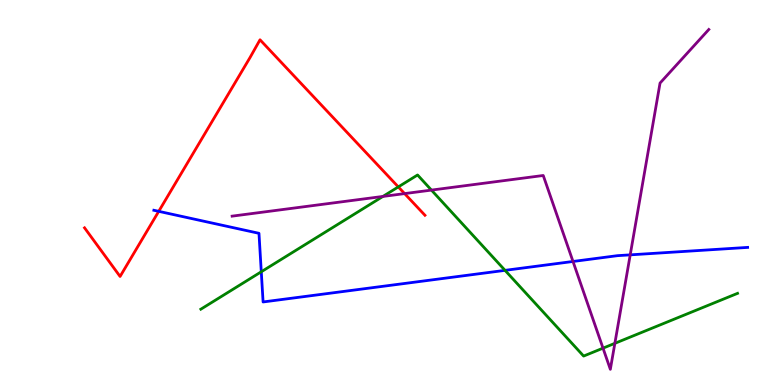[{'lines': ['blue', 'red'], 'intersections': [{'x': 2.05, 'y': 4.51}]}, {'lines': ['green', 'red'], 'intersections': [{'x': 5.14, 'y': 5.15}]}, {'lines': ['purple', 'red'], 'intersections': [{'x': 5.22, 'y': 4.97}]}, {'lines': ['blue', 'green'], 'intersections': [{'x': 3.37, 'y': 2.94}, {'x': 6.52, 'y': 2.98}]}, {'lines': ['blue', 'purple'], 'intersections': [{'x': 7.39, 'y': 3.21}, {'x': 8.13, 'y': 3.38}]}, {'lines': ['green', 'purple'], 'intersections': [{'x': 4.94, 'y': 4.9}, {'x': 5.57, 'y': 5.06}, {'x': 7.78, 'y': 0.957}, {'x': 7.93, 'y': 1.08}]}]